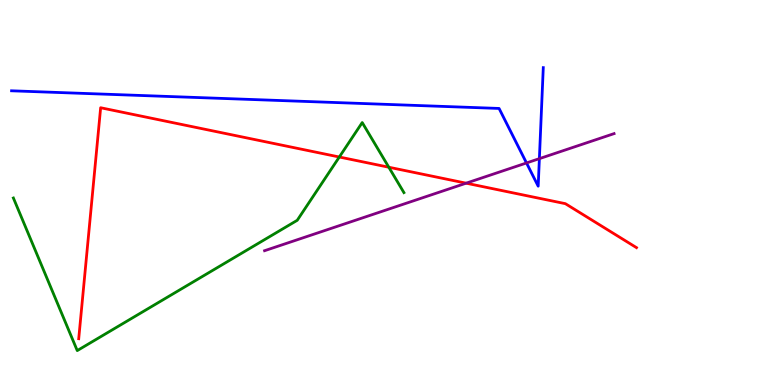[{'lines': ['blue', 'red'], 'intersections': []}, {'lines': ['green', 'red'], 'intersections': [{'x': 4.38, 'y': 5.92}, {'x': 5.02, 'y': 5.66}]}, {'lines': ['purple', 'red'], 'intersections': [{'x': 6.01, 'y': 5.24}]}, {'lines': ['blue', 'green'], 'intersections': []}, {'lines': ['blue', 'purple'], 'intersections': [{'x': 6.79, 'y': 5.77}, {'x': 6.96, 'y': 5.88}]}, {'lines': ['green', 'purple'], 'intersections': []}]